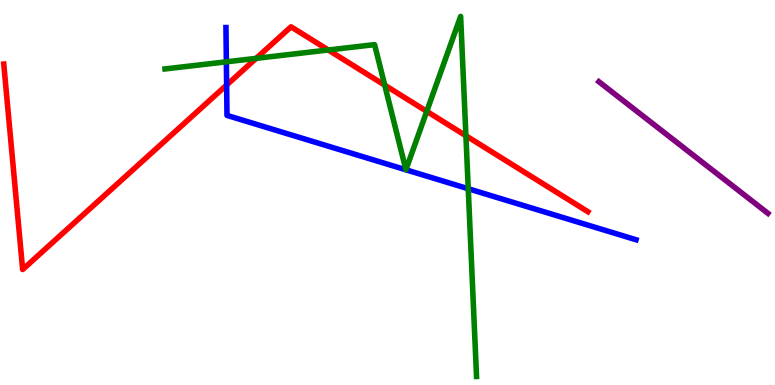[{'lines': ['blue', 'red'], 'intersections': [{'x': 2.92, 'y': 7.79}]}, {'lines': ['green', 'red'], 'intersections': [{'x': 3.31, 'y': 8.48}, {'x': 4.24, 'y': 8.7}, {'x': 4.96, 'y': 7.79}, {'x': 5.51, 'y': 7.11}, {'x': 6.01, 'y': 6.47}]}, {'lines': ['purple', 'red'], 'intersections': []}, {'lines': ['blue', 'green'], 'intersections': [{'x': 2.92, 'y': 8.39}, {'x': 6.04, 'y': 5.1}]}, {'lines': ['blue', 'purple'], 'intersections': []}, {'lines': ['green', 'purple'], 'intersections': []}]